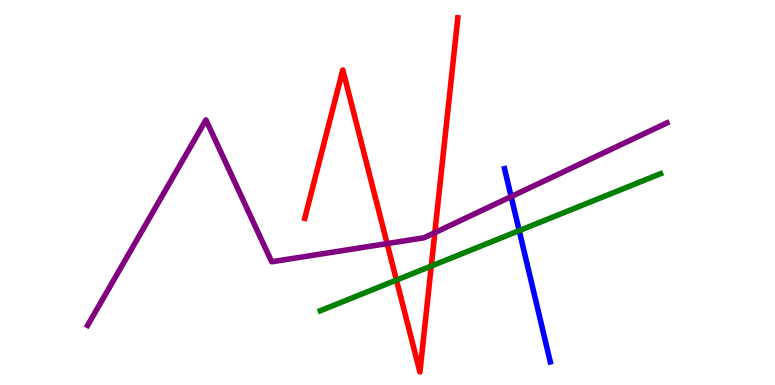[{'lines': ['blue', 'red'], 'intersections': []}, {'lines': ['green', 'red'], 'intersections': [{'x': 5.12, 'y': 2.73}, {'x': 5.56, 'y': 3.09}]}, {'lines': ['purple', 'red'], 'intersections': [{'x': 5.0, 'y': 3.67}, {'x': 5.61, 'y': 3.96}]}, {'lines': ['blue', 'green'], 'intersections': [{'x': 6.7, 'y': 4.01}]}, {'lines': ['blue', 'purple'], 'intersections': [{'x': 6.6, 'y': 4.89}]}, {'lines': ['green', 'purple'], 'intersections': []}]